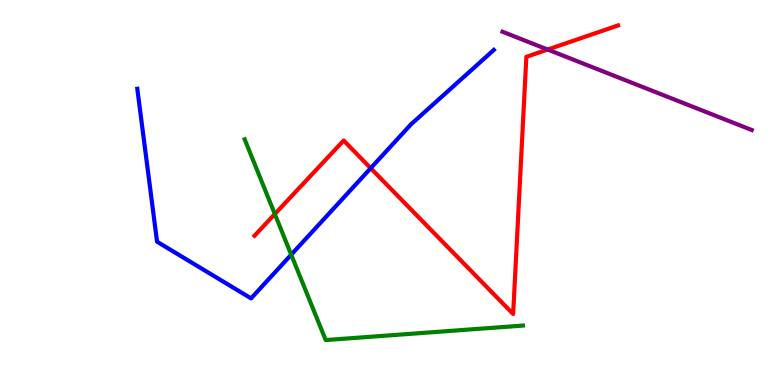[{'lines': ['blue', 'red'], 'intersections': [{'x': 4.78, 'y': 5.63}]}, {'lines': ['green', 'red'], 'intersections': [{'x': 3.55, 'y': 4.44}]}, {'lines': ['purple', 'red'], 'intersections': [{'x': 7.07, 'y': 8.71}]}, {'lines': ['blue', 'green'], 'intersections': [{'x': 3.76, 'y': 3.39}]}, {'lines': ['blue', 'purple'], 'intersections': []}, {'lines': ['green', 'purple'], 'intersections': []}]